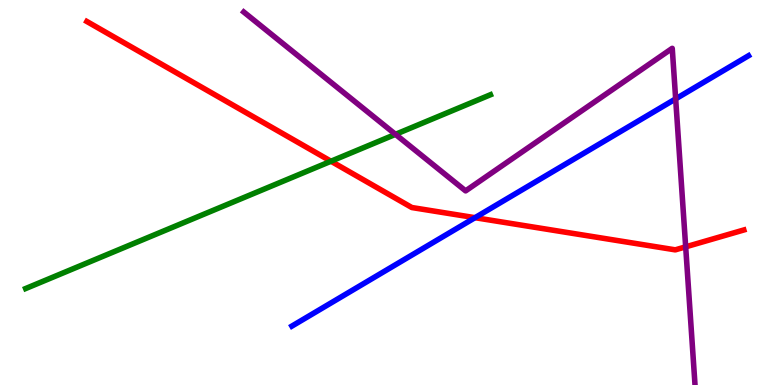[{'lines': ['blue', 'red'], 'intersections': [{'x': 6.13, 'y': 4.35}]}, {'lines': ['green', 'red'], 'intersections': [{'x': 4.27, 'y': 5.81}]}, {'lines': ['purple', 'red'], 'intersections': [{'x': 8.85, 'y': 3.59}]}, {'lines': ['blue', 'green'], 'intersections': []}, {'lines': ['blue', 'purple'], 'intersections': [{'x': 8.72, 'y': 7.43}]}, {'lines': ['green', 'purple'], 'intersections': [{'x': 5.1, 'y': 6.51}]}]